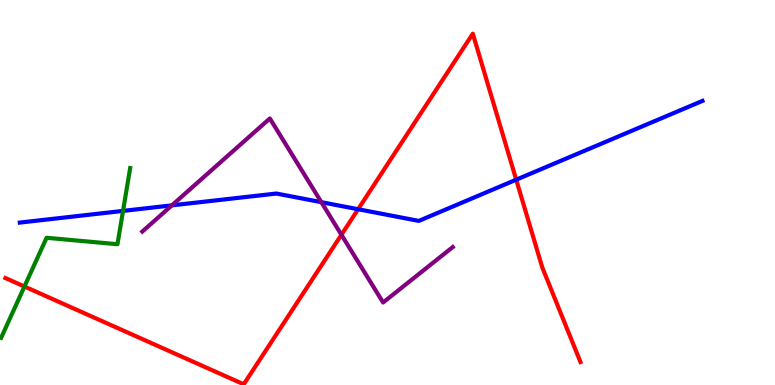[{'lines': ['blue', 'red'], 'intersections': [{'x': 4.62, 'y': 4.57}, {'x': 6.66, 'y': 5.33}]}, {'lines': ['green', 'red'], 'intersections': [{'x': 0.315, 'y': 2.56}]}, {'lines': ['purple', 'red'], 'intersections': [{'x': 4.41, 'y': 3.9}]}, {'lines': ['blue', 'green'], 'intersections': [{'x': 1.59, 'y': 4.52}]}, {'lines': ['blue', 'purple'], 'intersections': [{'x': 2.22, 'y': 4.67}, {'x': 4.15, 'y': 4.75}]}, {'lines': ['green', 'purple'], 'intersections': []}]